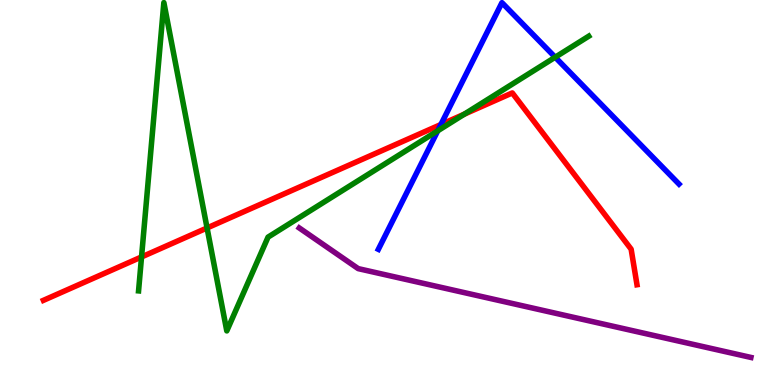[{'lines': ['blue', 'red'], 'intersections': [{'x': 5.69, 'y': 6.77}]}, {'lines': ['green', 'red'], 'intersections': [{'x': 1.83, 'y': 3.33}, {'x': 2.67, 'y': 4.08}, {'x': 5.99, 'y': 7.03}]}, {'lines': ['purple', 'red'], 'intersections': []}, {'lines': ['blue', 'green'], 'intersections': [{'x': 5.65, 'y': 6.6}, {'x': 7.16, 'y': 8.51}]}, {'lines': ['blue', 'purple'], 'intersections': []}, {'lines': ['green', 'purple'], 'intersections': []}]